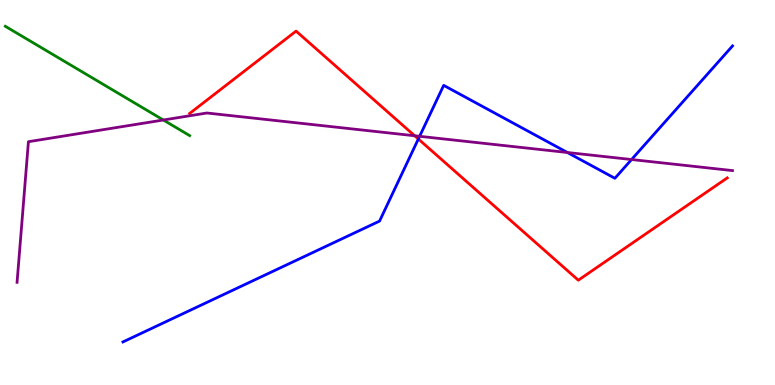[{'lines': ['blue', 'red'], 'intersections': [{'x': 5.4, 'y': 6.39}]}, {'lines': ['green', 'red'], 'intersections': []}, {'lines': ['purple', 'red'], 'intersections': [{'x': 5.35, 'y': 6.47}]}, {'lines': ['blue', 'green'], 'intersections': []}, {'lines': ['blue', 'purple'], 'intersections': [{'x': 5.41, 'y': 6.46}, {'x': 7.32, 'y': 6.04}, {'x': 8.15, 'y': 5.86}]}, {'lines': ['green', 'purple'], 'intersections': [{'x': 2.11, 'y': 6.88}]}]